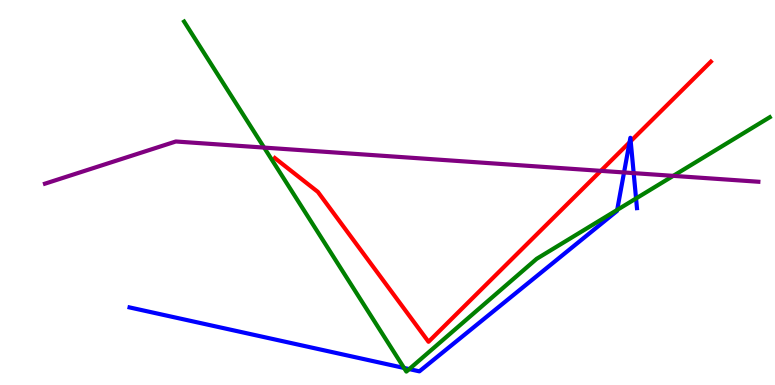[{'lines': ['blue', 'red'], 'intersections': [{'x': 8.12, 'y': 6.3}, {'x': 8.14, 'y': 6.33}]}, {'lines': ['green', 'red'], 'intersections': []}, {'lines': ['purple', 'red'], 'intersections': [{'x': 7.75, 'y': 5.56}]}, {'lines': ['blue', 'green'], 'intersections': [{'x': 5.21, 'y': 0.443}, {'x': 5.28, 'y': 0.413}, {'x': 7.96, 'y': 4.55}, {'x': 8.21, 'y': 4.85}]}, {'lines': ['blue', 'purple'], 'intersections': [{'x': 8.05, 'y': 5.52}, {'x': 8.18, 'y': 5.5}]}, {'lines': ['green', 'purple'], 'intersections': [{'x': 3.41, 'y': 6.17}, {'x': 8.69, 'y': 5.43}]}]